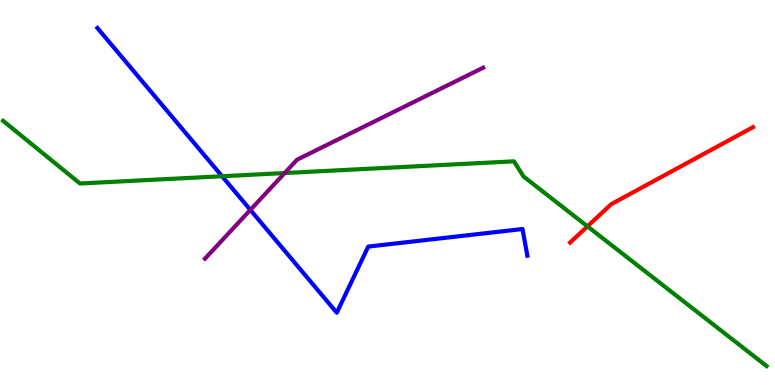[{'lines': ['blue', 'red'], 'intersections': []}, {'lines': ['green', 'red'], 'intersections': [{'x': 7.58, 'y': 4.12}]}, {'lines': ['purple', 'red'], 'intersections': []}, {'lines': ['blue', 'green'], 'intersections': [{'x': 2.87, 'y': 5.42}]}, {'lines': ['blue', 'purple'], 'intersections': [{'x': 3.23, 'y': 4.55}]}, {'lines': ['green', 'purple'], 'intersections': [{'x': 3.67, 'y': 5.51}]}]